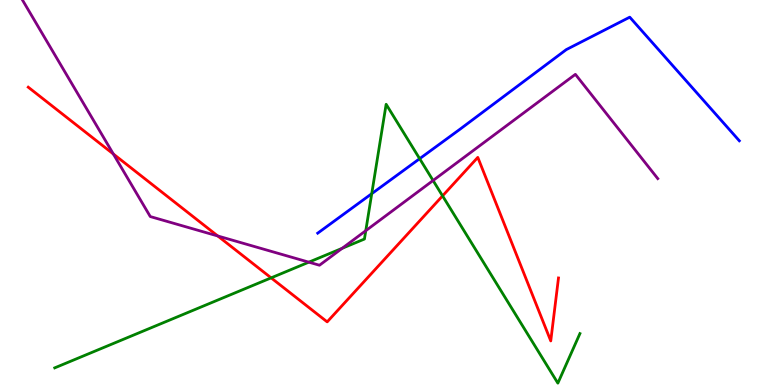[{'lines': ['blue', 'red'], 'intersections': []}, {'lines': ['green', 'red'], 'intersections': [{'x': 3.5, 'y': 2.78}, {'x': 5.71, 'y': 4.91}]}, {'lines': ['purple', 'red'], 'intersections': [{'x': 1.46, 'y': 6.0}, {'x': 2.81, 'y': 3.87}]}, {'lines': ['blue', 'green'], 'intersections': [{'x': 4.8, 'y': 4.97}, {'x': 5.41, 'y': 5.88}]}, {'lines': ['blue', 'purple'], 'intersections': []}, {'lines': ['green', 'purple'], 'intersections': [{'x': 3.99, 'y': 3.19}, {'x': 4.42, 'y': 3.55}, {'x': 4.72, 'y': 4.01}, {'x': 5.59, 'y': 5.31}]}]